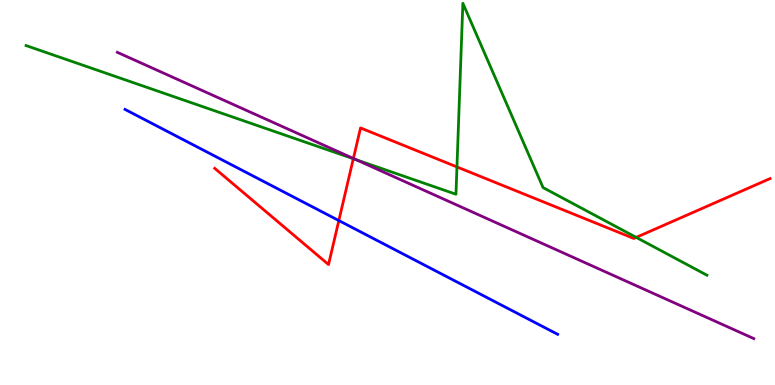[{'lines': ['blue', 'red'], 'intersections': [{'x': 4.37, 'y': 4.27}]}, {'lines': ['green', 'red'], 'intersections': [{'x': 4.56, 'y': 5.88}, {'x': 5.9, 'y': 5.66}, {'x': 8.21, 'y': 3.83}]}, {'lines': ['purple', 'red'], 'intersections': [{'x': 4.56, 'y': 5.88}]}, {'lines': ['blue', 'green'], 'intersections': []}, {'lines': ['blue', 'purple'], 'intersections': []}, {'lines': ['green', 'purple'], 'intersections': [{'x': 4.59, 'y': 5.85}]}]